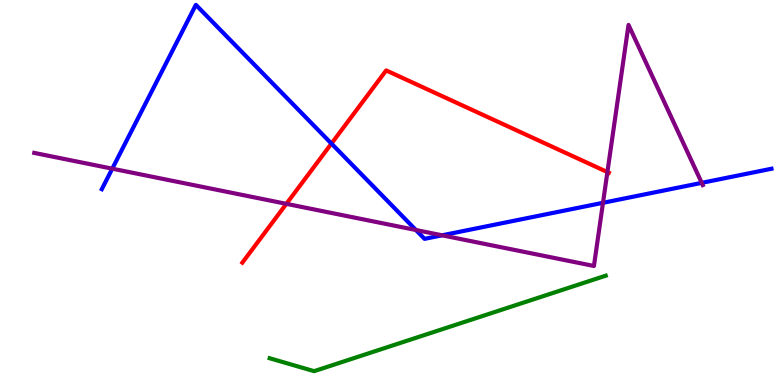[{'lines': ['blue', 'red'], 'intersections': [{'x': 4.28, 'y': 6.27}]}, {'lines': ['green', 'red'], 'intersections': []}, {'lines': ['purple', 'red'], 'intersections': [{'x': 3.7, 'y': 4.71}, {'x': 7.84, 'y': 5.53}]}, {'lines': ['blue', 'green'], 'intersections': []}, {'lines': ['blue', 'purple'], 'intersections': [{'x': 1.45, 'y': 5.62}, {'x': 5.37, 'y': 4.03}, {'x': 5.7, 'y': 3.89}, {'x': 7.78, 'y': 4.73}, {'x': 9.05, 'y': 5.25}]}, {'lines': ['green', 'purple'], 'intersections': []}]